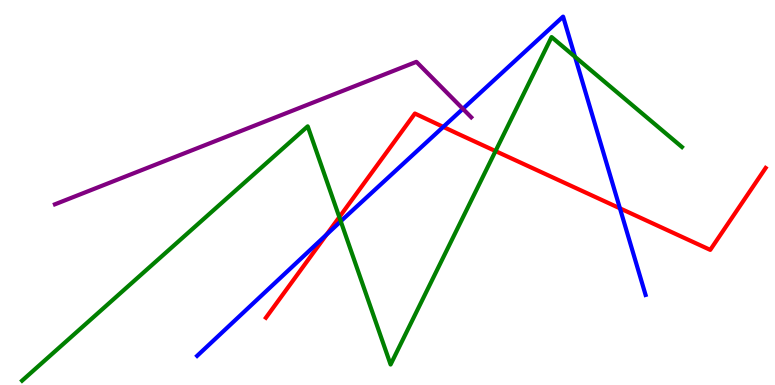[{'lines': ['blue', 'red'], 'intersections': [{'x': 4.21, 'y': 3.91}, {'x': 5.72, 'y': 6.7}, {'x': 8.0, 'y': 4.59}]}, {'lines': ['green', 'red'], 'intersections': [{'x': 4.38, 'y': 4.36}, {'x': 6.39, 'y': 6.08}]}, {'lines': ['purple', 'red'], 'intersections': []}, {'lines': ['blue', 'green'], 'intersections': [{'x': 4.4, 'y': 4.25}, {'x': 7.42, 'y': 8.52}]}, {'lines': ['blue', 'purple'], 'intersections': [{'x': 5.97, 'y': 7.17}]}, {'lines': ['green', 'purple'], 'intersections': []}]